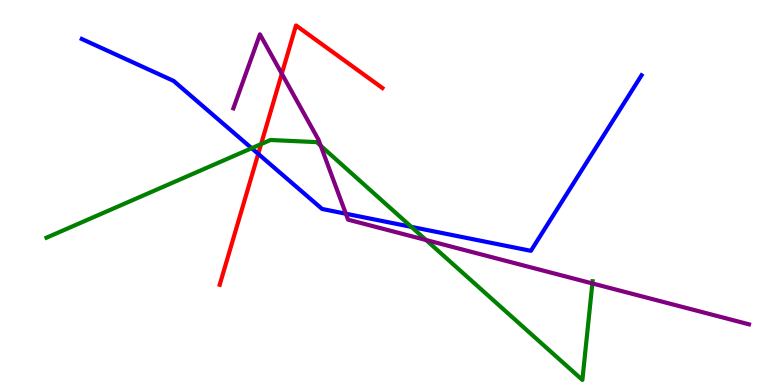[{'lines': ['blue', 'red'], 'intersections': [{'x': 3.33, 'y': 6.0}]}, {'lines': ['green', 'red'], 'intersections': [{'x': 3.37, 'y': 6.26}]}, {'lines': ['purple', 'red'], 'intersections': [{'x': 3.64, 'y': 8.09}]}, {'lines': ['blue', 'green'], 'intersections': [{'x': 3.25, 'y': 6.15}, {'x': 5.31, 'y': 4.11}]}, {'lines': ['blue', 'purple'], 'intersections': [{'x': 4.46, 'y': 4.45}]}, {'lines': ['green', 'purple'], 'intersections': [{'x': 4.14, 'y': 6.22}, {'x': 5.5, 'y': 3.77}, {'x': 7.64, 'y': 2.64}]}]